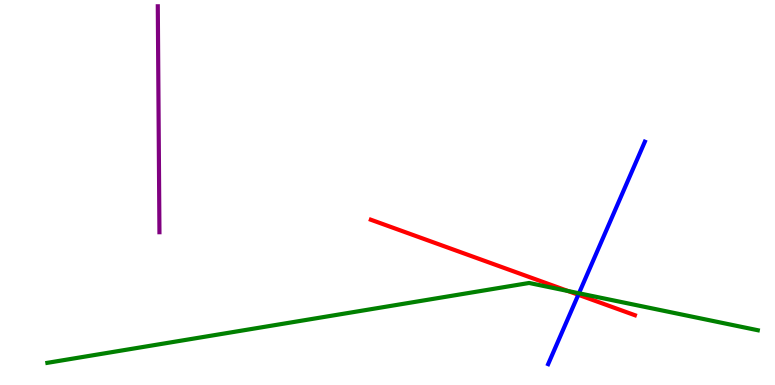[{'lines': ['blue', 'red'], 'intersections': [{'x': 7.46, 'y': 2.34}]}, {'lines': ['green', 'red'], 'intersections': [{'x': 7.33, 'y': 2.44}]}, {'lines': ['purple', 'red'], 'intersections': []}, {'lines': ['blue', 'green'], 'intersections': [{'x': 7.47, 'y': 2.38}]}, {'lines': ['blue', 'purple'], 'intersections': []}, {'lines': ['green', 'purple'], 'intersections': []}]